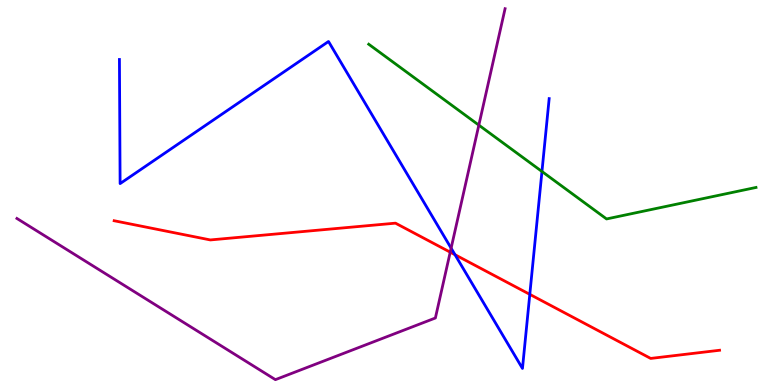[{'lines': ['blue', 'red'], 'intersections': [{'x': 5.87, 'y': 3.38}, {'x': 6.84, 'y': 2.35}]}, {'lines': ['green', 'red'], 'intersections': []}, {'lines': ['purple', 'red'], 'intersections': [{'x': 5.81, 'y': 3.45}]}, {'lines': ['blue', 'green'], 'intersections': [{'x': 6.99, 'y': 5.55}]}, {'lines': ['blue', 'purple'], 'intersections': [{'x': 5.82, 'y': 3.55}]}, {'lines': ['green', 'purple'], 'intersections': [{'x': 6.18, 'y': 6.75}]}]